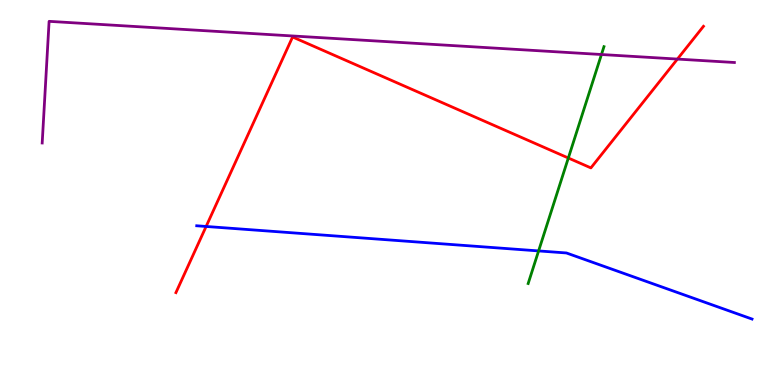[{'lines': ['blue', 'red'], 'intersections': [{'x': 2.66, 'y': 4.12}]}, {'lines': ['green', 'red'], 'intersections': [{'x': 7.33, 'y': 5.9}]}, {'lines': ['purple', 'red'], 'intersections': [{'x': 8.74, 'y': 8.47}]}, {'lines': ['blue', 'green'], 'intersections': [{'x': 6.95, 'y': 3.48}]}, {'lines': ['blue', 'purple'], 'intersections': []}, {'lines': ['green', 'purple'], 'intersections': [{'x': 7.76, 'y': 8.58}]}]